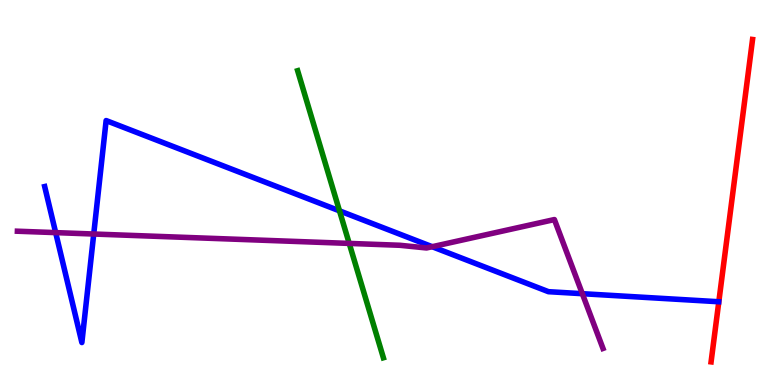[{'lines': ['blue', 'red'], 'intersections': []}, {'lines': ['green', 'red'], 'intersections': []}, {'lines': ['purple', 'red'], 'intersections': []}, {'lines': ['blue', 'green'], 'intersections': [{'x': 4.38, 'y': 4.52}]}, {'lines': ['blue', 'purple'], 'intersections': [{'x': 0.718, 'y': 3.96}, {'x': 1.21, 'y': 3.92}, {'x': 5.58, 'y': 3.59}, {'x': 7.51, 'y': 2.37}]}, {'lines': ['green', 'purple'], 'intersections': [{'x': 4.51, 'y': 3.68}]}]